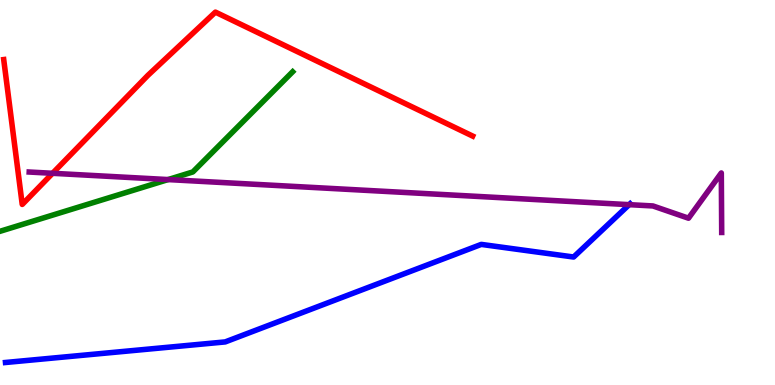[{'lines': ['blue', 'red'], 'intersections': []}, {'lines': ['green', 'red'], 'intersections': []}, {'lines': ['purple', 'red'], 'intersections': [{'x': 0.678, 'y': 5.5}]}, {'lines': ['blue', 'green'], 'intersections': []}, {'lines': ['blue', 'purple'], 'intersections': [{'x': 8.12, 'y': 4.68}]}, {'lines': ['green', 'purple'], 'intersections': [{'x': 2.17, 'y': 5.34}]}]